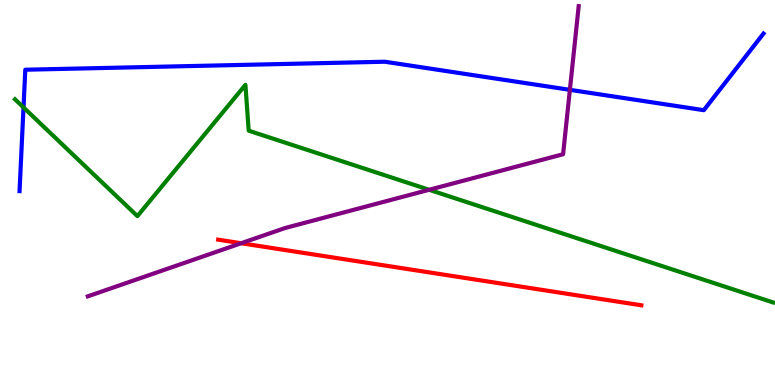[{'lines': ['blue', 'red'], 'intersections': []}, {'lines': ['green', 'red'], 'intersections': []}, {'lines': ['purple', 'red'], 'intersections': [{'x': 3.11, 'y': 3.68}]}, {'lines': ['blue', 'green'], 'intersections': [{'x': 0.303, 'y': 7.21}]}, {'lines': ['blue', 'purple'], 'intersections': [{'x': 7.35, 'y': 7.67}]}, {'lines': ['green', 'purple'], 'intersections': [{'x': 5.54, 'y': 5.07}]}]